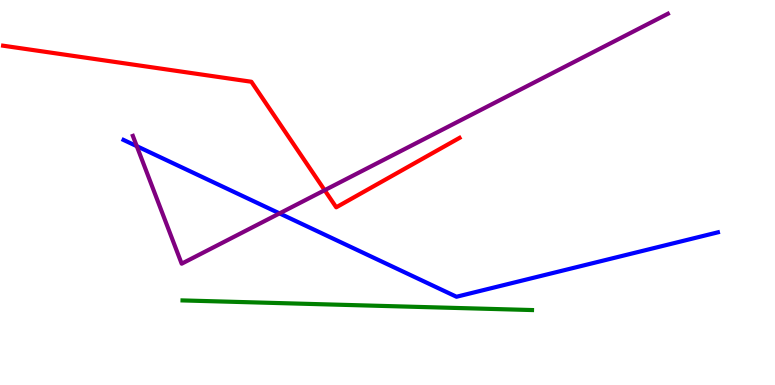[{'lines': ['blue', 'red'], 'intersections': []}, {'lines': ['green', 'red'], 'intersections': []}, {'lines': ['purple', 'red'], 'intersections': [{'x': 4.19, 'y': 5.06}]}, {'lines': ['blue', 'green'], 'intersections': []}, {'lines': ['blue', 'purple'], 'intersections': [{'x': 1.76, 'y': 6.2}, {'x': 3.61, 'y': 4.46}]}, {'lines': ['green', 'purple'], 'intersections': []}]